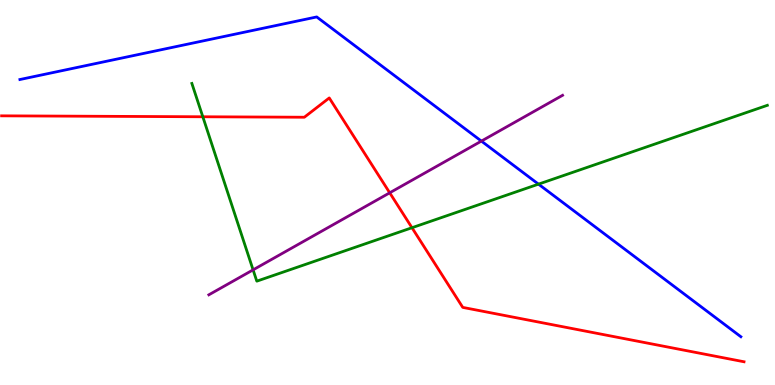[{'lines': ['blue', 'red'], 'intersections': []}, {'lines': ['green', 'red'], 'intersections': [{'x': 2.62, 'y': 6.97}, {'x': 5.32, 'y': 4.09}]}, {'lines': ['purple', 'red'], 'intersections': [{'x': 5.03, 'y': 4.99}]}, {'lines': ['blue', 'green'], 'intersections': [{'x': 6.95, 'y': 5.22}]}, {'lines': ['blue', 'purple'], 'intersections': [{'x': 6.21, 'y': 6.34}]}, {'lines': ['green', 'purple'], 'intersections': [{'x': 3.27, 'y': 2.99}]}]